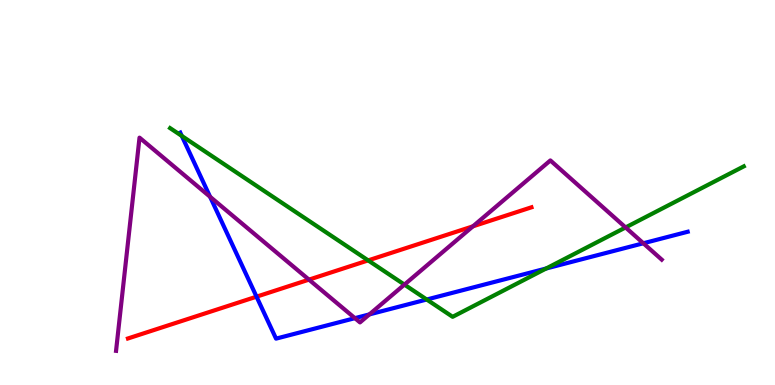[{'lines': ['blue', 'red'], 'intersections': [{'x': 3.31, 'y': 2.29}]}, {'lines': ['green', 'red'], 'intersections': [{'x': 4.75, 'y': 3.24}]}, {'lines': ['purple', 'red'], 'intersections': [{'x': 3.99, 'y': 2.74}, {'x': 6.1, 'y': 4.12}]}, {'lines': ['blue', 'green'], 'intersections': [{'x': 2.35, 'y': 6.47}, {'x': 5.51, 'y': 2.22}, {'x': 7.05, 'y': 3.03}]}, {'lines': ['blue', 'purple'], 'intersections': [{'x': 2.71, 'y': 4.89}, {'x': 4.58, 'y': 1.74}, {'x': 4.77, 'y': 1.83}, {'x': 8.3, 'y': 3.68}]}, {'lines': ['green', 'purple'], 'intersections': [{'x': 5.22, 'y': 2.61}, {'x': 8.07, 'y': 4.09}]}]